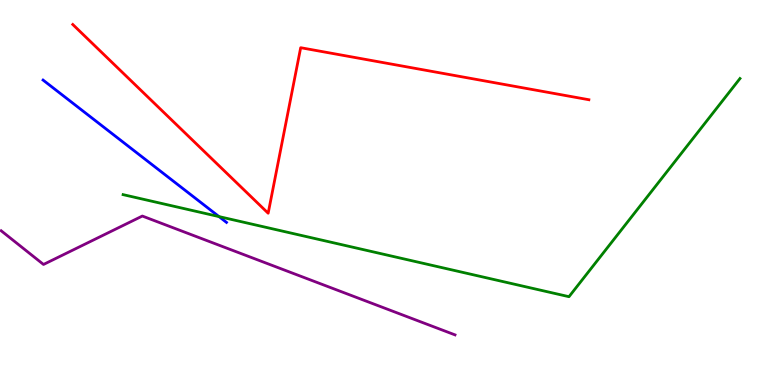[{'lines': ['blue', 'red'], 'intersections': []}, {'lines': ['green', 'red'], 'intersections': []}, {'lines': ['purple', 'red'], 'intersections': []}, {'lines': ['blue', 'green'], 'intersections': [{'x': 2.83, 'y': 4.37}]}, {'lines': ['blue', 'purple'], 'intersections': []}, {'lines': ['green', 'purple'], 'intersections': []}]